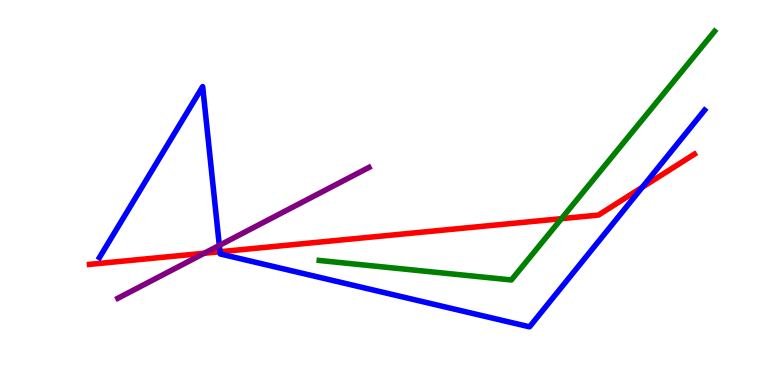[{'lines': ['blue', 'red'], 'intersections': [{'x': 2.84, 'y': 3.46}, {'x': 8.29, 'y': 5.14}]}, {'lines': ['green', 'red'], 'intersections': [{'x': 7.24, 'y': 4.32}]}, {'lines': ['purple', 'red'], 'intersections': [{'x': 2.64, 'y': 3.42}]}, {'lines': ['blue', 'green'], 'intersections': []}, {'lines': ['blue', 'purple'], 'intersections': [{'x': 2.83, 'y': 3.63}]}, {'lines': ['green', 'purple'], 'intersections': []}]